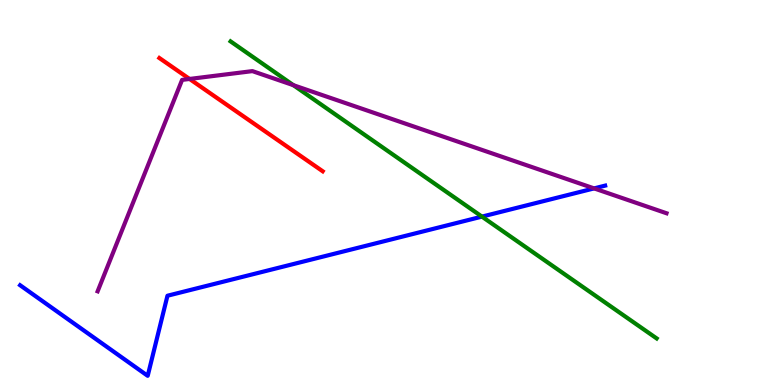[{'lines': ['blue', 'red'], 'intersections': []}, {'lines': ['green', 'red'], 'intersections': []}, {'lines': ['purple', 'red'], 'intersections': [{'x': 2.45, 'y': 7.95}]}, {'lines': ['blue', 'green'], 'intersections': [{'x': 6.22, 'y': 4.37}]}, {'lines': ['blue', 'purple'], 'intersections': [{'x': 7.67, 'y': 5.11}]}, {'lines': ['green', 'purple'], 'intersections': [{'x': 3.79, 'y': 7.79}]}]